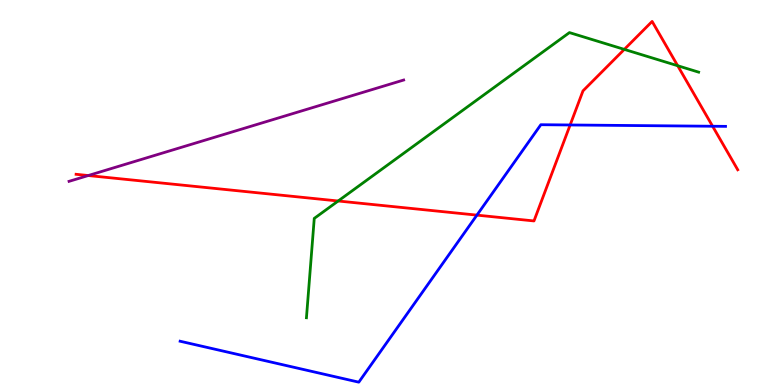[{'lines': ['blue', 'red'], 'intersections': [{'x': 6.15, 'y': 4.41}, {'x': 7.36, 'y': 6.75}, {'x': 9.19, 'y': 6.72}]}, {'lines': ['green', 'red'], 'intersections': [{'x': 4.36, 'y': 4.78}, {'x': 8.06, 'y': 8.72}, {'x': 8.74, 'y': 8.29}]}, {'lines': ['purple', 'red'], 'intersections': [{'x': 1.14, 'y': 5.44}]}, {'lines': ['blue', 'green'], 'intersections': []}, {'lines': ['blue', 'purple'], 'intersections': []}, {'lines': ['green', 'purple'], 'intersections': []}]